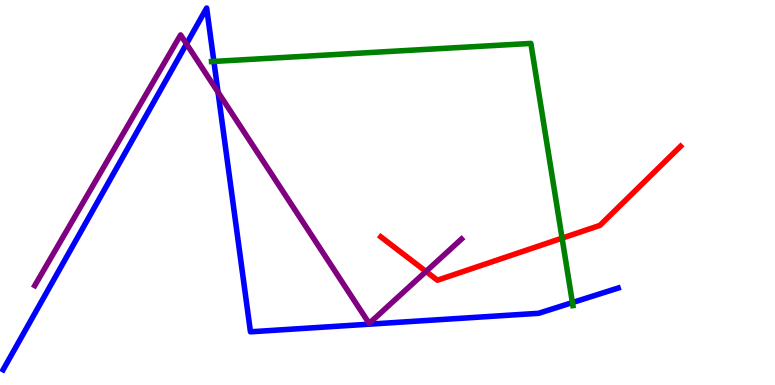[{'lines': ['blue', 'red'], 'intersections': []}, {'lines': ['green', 'red'], 'intersections': [{'x': 7.25, 'y': 3.81}]}, {'lines': ['purple', 'red'], 'intersections': [{'x': 5.5, 'y': 2.95}]}, {'lines': ['blue', 'green'], 'intersections': [{'x': 2.76, 'y': 8.4}, {'x': 7.39, 'y': 2.14}]}, {'lines': ['blue', 'purple'], 'intersections': [{'x': 2.41, 'y': 8.86}, {'x': 2.81, 'y': 7.61}]}, {'lines': ['green', 'purple'], 'intersections': []}]